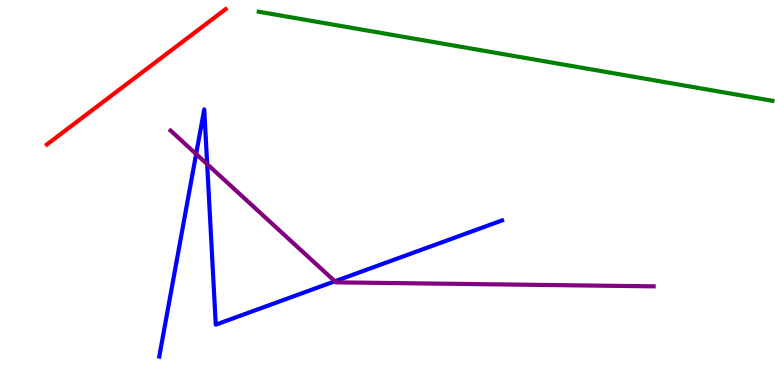[{'lines': ['blue', 'red'], 'intersections': []}, {'lines': ['green', 'red'], 'intersections': []}, {'lines': ['purple', 'red'], 'intersections': []}, {'lines': ['blue', 'green'], 'intersections': []}, {'lines': ['blue', 'purple'], 'intersections': [{'x': 2.53, 'y': 6.0}, {'x': 2.67, 'y': 5.74}, {'x': 4.32, 'y': 2.69}]}, {'lines': ['green', 'purple'], 'intersections': []}]